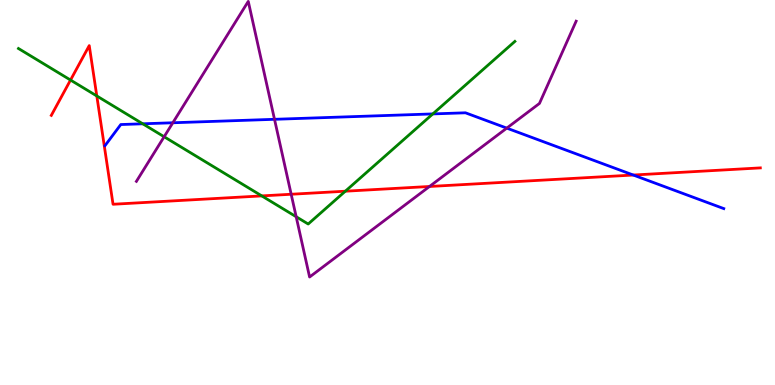[{'lines': ['blue', 'red'], 'intersections': [{'x': 8.17, 'y': 5.45}]}, {'lines': ['green', 'red'], 'intersections': [{'x': 0.91, 'y': 7.92}, {'x': 1.25, 'y': 7.51}, {'x': 3.38, 'y': 4.91}, {'x': 4.46, 'y': 5.03}]}, {'lines': ['purple', 'red'], 'intersections': [{'x': 3.76, 'y': 4.95}, {'x': 5.54, 'y': 5.16}]}, {'lines': ['blue', 'green'], 'intersections': [{'x': 1.84, 'y': 6.78}, {'x': 5.58, 'y': 7.04}]}, {'lines': ['blue', 'purple'], 'intersections': [{'x': 2.23, 'y': 6.81}, {'x': 3.54, 'y': 6.9}, {'x': 6.54, 'y': 6.67}]}, {'lines': ['green', 'purple'], 'intersections': [{'x': 2.12, 'y': 6.45}, {'x': 3.82, 'y': 4.37}]}]